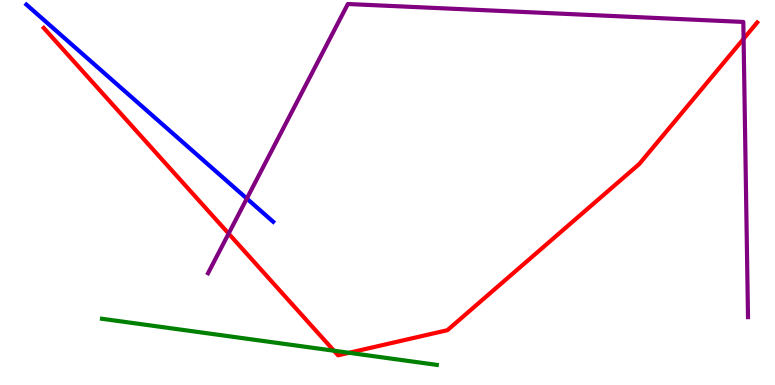[{'lines': ['blue', 'red'], 'intersections': []}, {'lines': ['green', 'red'], 'intersections': [{'x': 4.31, 'y': 0.89}, {'x': 4.5, 'y': 0.837}]}, {'lines': ['purple', 'red'], 'intersections': [{'x': 2.95, 'y': 3.93}, {'x': 9.59, 'y': 8.99}]}, {'lines': ['blue', 'green'], 'intersections': []}, {'lines': ['blue', 'purple'], 'intersections': [{'x': 3.18, 'y': 4.84}]}, {'lines': ['green', 'purple'], 'intersections': []}]